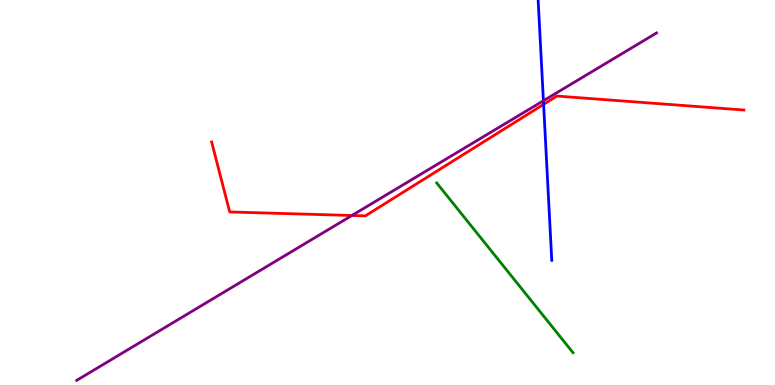[{'lines': ['blue', 'red'], 'intersections': [{'x': 7.01, 'y': 7.29}]}, {'lines': ['green', 'red'], 'intersections': []}, {'lines': ['purple', 'red'], 'intersections': [{'x': 4.54, 'y': 4.4}]}, {'lines': ['blue', 'green'], 'intersections': []}, {'lines': ['blue', 'purple'], 'intersections': [{'x': 7.01, 'y': 7.38}]}, {'lines': ['green', 'purple'], 'intersections': []}]